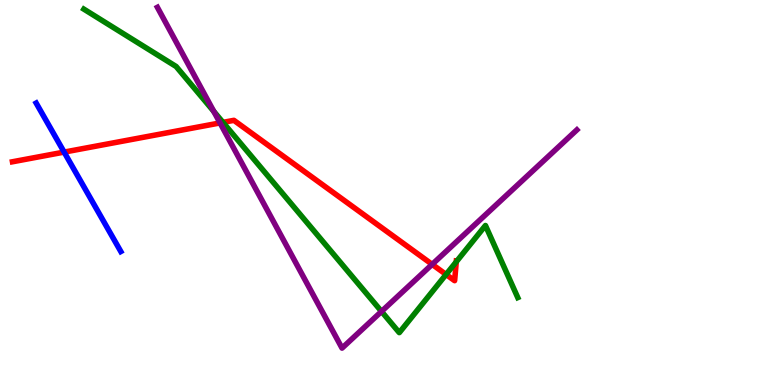[{'lines': ['blue', 'red'], 'intersections': [{'x': 0.827, 'y': 6.05}]}, {'lines': ['green', 'red'], 'intersections': [{'x': 2.88, 'y': 6.82}, {'x': 5.76, 'y': 2.87}, {'x': 5.89, 'y': 3.2}]}, {'lines': ['purple', 'red'], 'intersections': [{'x': 2.84, 'y': 6.81}, {'x': 5.58, 'y': 3.13}]}, {'lines': ['blue', 'green'], 'intersections': []}, {'lines': ['blue', 'purple'], 'intersections': []}, {'lines': ['green', 'purple'], 'intersections': [{'x': 2.76, 'y': 7.11}, {'x': 4.92, 'y': 1.91}]}]